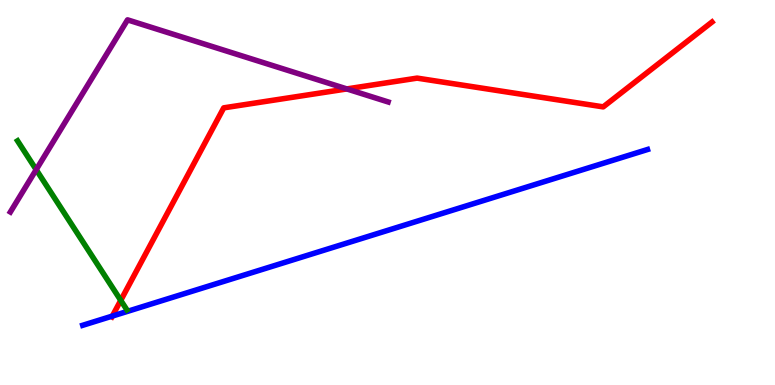[{'lines': ['blue', 'red'], 'intersections': [{'x': 1.45, 'y': 1.79}]}, {'lines': ['green', 'red'], 'intersections': [{'x': 1.56, 'y': 2.2}]}, {'lines': ['purple', 'red'], 'intersections': [{'x': 4.48, 'y': 7.69}]}, {'lines': ['blue', 'green'], 'intersections': []}, {'lines': ['blue', 'purple'], 'intersections': []}, {'lines': ['green', 'purple'], 'intersections': [{'x': 0.467, 'y': 5.59}]}]